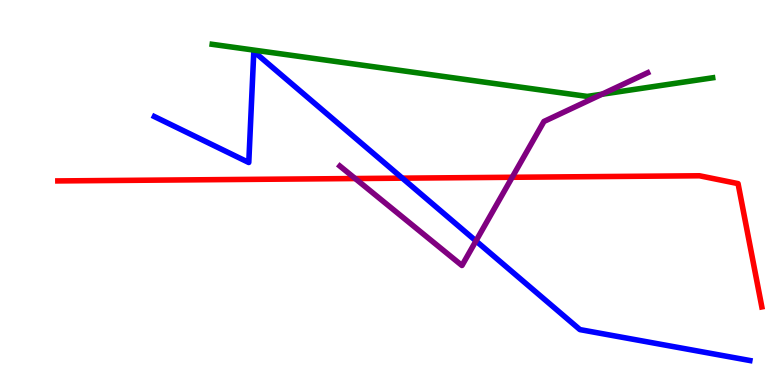[{'lines': ['blue', 'red'], 'intersections': [{'x': 5.19, 'y': 5.37}]}, {'lines': ['green', 'red'], 'intersections': []}, {'lines': ['purple', 'red'], 'intersections': [{'x': 4.58, 'y': 5.36}, {'x': 6.61, 'y': 5.4}]}, {'lines': ['blue', 'green'], 'intersections': []}, {'lines': ['blue', 'purple'], 'intersections': [{'x': 6.14, 'y': 3.74}]}, {'lines': ['green', 'purple'], 'intersections': [{'x': 7.77, 'y': 7.55}]}]